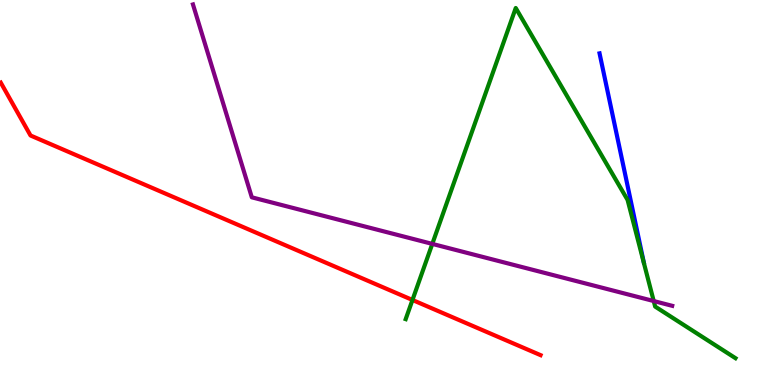[{'lines': ['blue', 'red'], 'intersections': []}, {'lines': ['green', 'red'], 'intersections': [{'x': 5.32, 'y': 2.21}]}, {'lines': ['purple', 'red'], 'intersections': []}, {'lines': ['blue', 'green'], 'intersections': []}, {'lines': ['blue', 'purple'], 'intersections': []}, {'lines': ['green', 'purple'], 'intersections': [{'x': 5.58, 'y': 3.66}, {'x': 8.44, 'y': 2.18}]}]